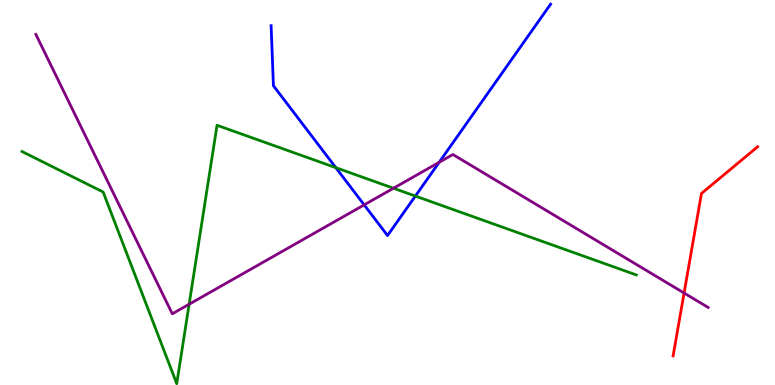[{'lines': ['blue', 'red'], 'intersections': []}, {'lines': ['green', 'red'], 'intersections': []}, {'lines': ['purple', 'red'], 'intersections': [{'x': 8.83, 'y': 2.39}]}, {'lines': ['blue', 'green'], 'intersections': [{'x': 4.33, 'y': 5.64}, {'x': 5.36, 'y': 4.91}]}, {'lines': ['blue', 'purple'], 'intersections': [{'x': 4.7, 'y': 4.68}, {'x': 5.67, 'y': 5.78}]}, {'lines': ['green', 'purple'], 'intersections': [{'x': 2.44, 'y': 2.1}, {'x': 5.08, 'y': 5.11}]}]